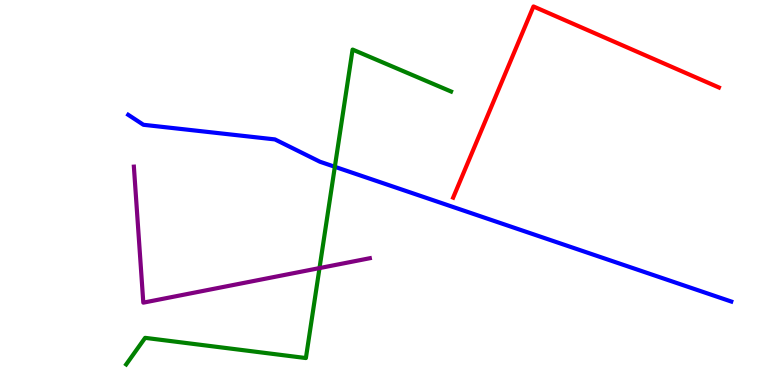[{'lines': ['blue', 'red'], 'intersections': []}, {'lines': ['green', 'red'], 'intersections': []}, {'lines': ['purple', 'red'], 'intersections': []}, {'lines': ['blue', 'green'], 'intersections': [{'x': 4.32, 'y': 5.67}]}, {'lines': ['blue', 'purple'], 'intersections': []}, {'lines': ['green', 'purple'], 'intersections': [{'x': 4.12, 'y': 3.04}]}]